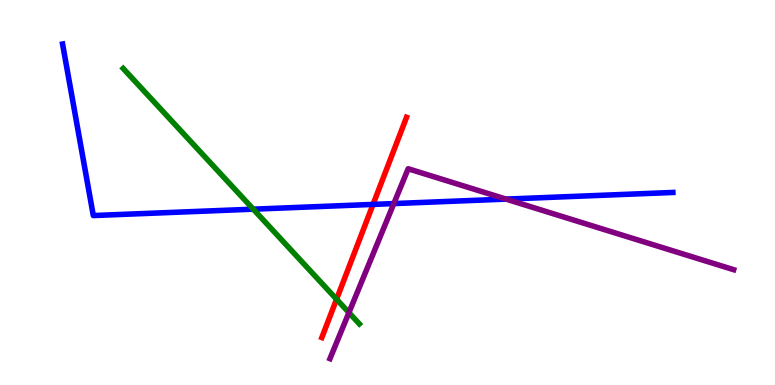[{'lines': ['blue', 'red'], 'intersections': [{'x': 4.81, 'y': 4.69}]}, {'lines': ['green', 'red'], 'intersections': [{'x': 4.34, 'y': 2.23}]}, {'lines': ['purple', 'red'], 'intersections': []}, {'lines': ['blue', 'green'], 'intersections': [{'x': 3.27, 'y': 4.57}]}, {'lines': ['blue', 'purple'], 'intersections': [{'x': 5.08, 'y': 4.71}, {'x': 6.53, 'y': 4.83}]}, {'lines': ['green', 'purple'], 'intersections': [{'x': 4.5, 'y': 1.88}]}]